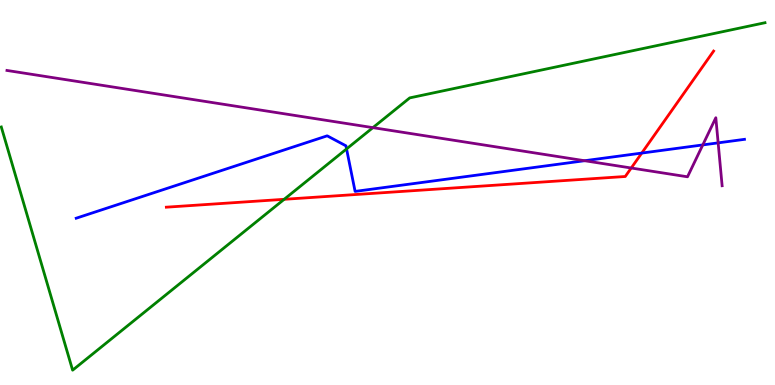[{'lines': ['blue', 'red'], 'intersections': [{'x': 8.28, 'y': 6.02}]}, {'lines': ['green', 'red'], 'intersections': [{'x': 3.67, 'y': 4.82}]}, {'lines': ['purple', 'red'], 'intersections': [{'x': 8.15, 'y': 5.64}]}, {'lines': ['blue', 'green'], 'intersections': [{'x': 4.47, 'y': 6.13}]}, {'lines': ['blue', 'purple'], 'intersections': [{'x': 7.54, 'y': 5.83}, {'x': 9.07, 'y': 6.24}, {'x': 9.27, 'y': 6.29}]}, {'lines': ['green', 'purple'], 'intersections': [{'x': 4.81, 'y': 6.68}]}]